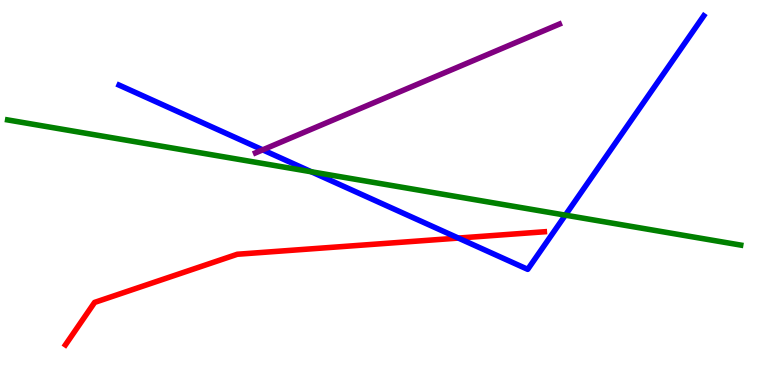[{'lines': ['blue', 'red'], 'intersections': [{'x': 5.91, 'y': 3.82}]}, {'lines': ['green', 'red'], 'intersections': []}, {'lines': ['purple', 'red'], 'intersections': []}, {'lines': ['blue', 'green'], 'intersections': [{'x': 4.02, 'y': 5.54}, {'x': 7.29, 'y': 4.41}]}, {'lines': ['blue', 'purple'], 'intersections': [{'x': 3.39, 'y': 6.11}]}, {'lines': ['green', 'purple'], 'intersections': []}]